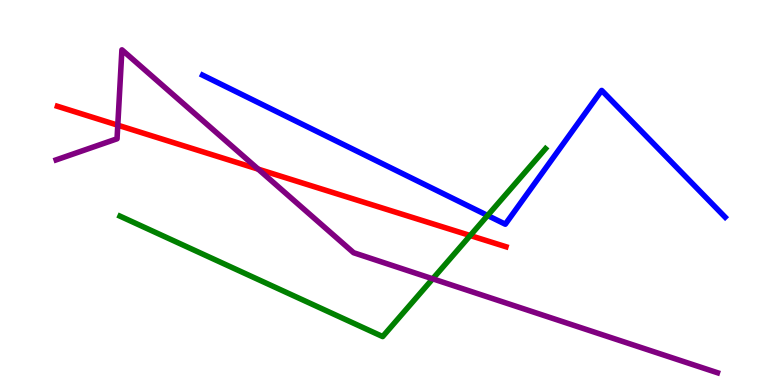[{'lines': ['blue', 'red'], 'intersections': []}, {'lines': ['green', 'red'], 'intersections': [{'x': 6.07, 'y': 3.88}]}, {'lines': ['purple', 'red'], 'intersections': [{'x': 1.52, 'y': 6.75}, {'x': 3.33, 'y': 5.61}]}, {'lines': ['blue', 'green'], 'intersections': [{'x': 6.29, 'y': 4.4}]}, {'lines': ['blue', 'purple'], 'intersections': []}, {'lines': ['green', 'purple'], 'intersections': [{'x': 5.58, 'y': 2.76}]}]